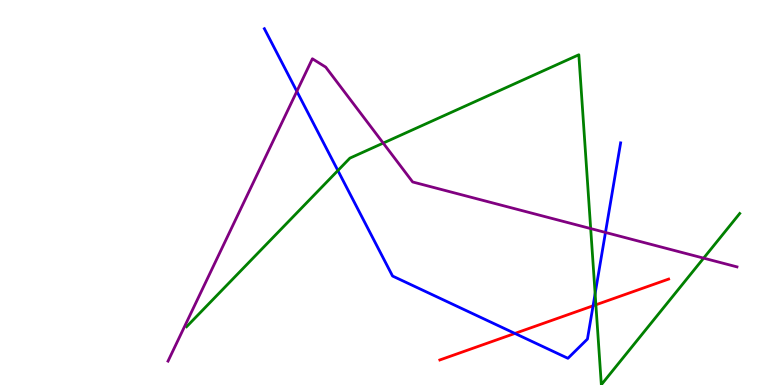[{'lines': ['blue', 'red'], 'intersections': [{'x': 6.64, 'y': 1.34}, {'x': 7.65, 'y': 2.06}]}, {'lines': ['green', 'red'], 'intersections': [{'x': 7.69, 'y': 2.08}]}, {'lines': ['purple', 'red'], 'intersections': []}, {'lines': ['blue', 'green'], 'intersections': [{'x': 4.36, 'y': 5.57}, {'x': 7.68, 'y': 2.37}]}, {'lines': ['blue', 'purple'], 'intersections': [{'x': 3.83, 'y': 7.63}, {'x': 7.81, 'y': 3.96}]}, {'lines': ['green', 'purple'], 'intersections': [{'x': 4.94, 'y': 6.28}, {'x': 7.62, 'y': 4.06}, {'x': 9.08, 'y': 3.29}]}]